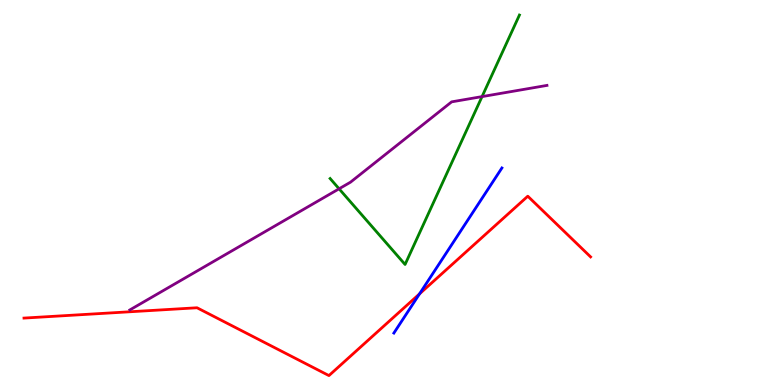[{'lines': ['blue', 'red'], 'intersections': [{'x': 5.41, 'y': 2.37}]}, {'lines': ['green', 'red'], 'intersections': []}, {'lines': ['purple', 'red'], 'intersections': []}, {'lines': ['blue', 'green'], 'intersections': []}, {'lines': ['blue', 'purple'], 'intersections': []}, {'lines': ['green', 'purple'], 'intersections': [{'x': 4.38, 'y': 5.1}, {'x': 6.22, 'y': 7.49}]}]